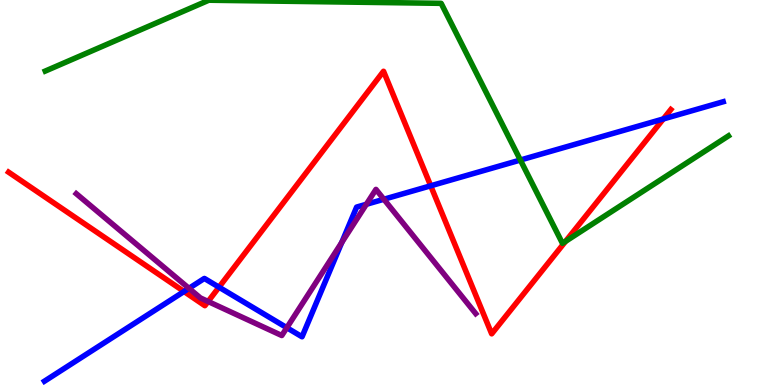[{'lines': ['blue', 'red'], 'intersections': [{'x': 2.37, 'y': 2.43}, {'x': 2.83, 'y': 2.54}, {'x': 5.56, 'y': 5.17}, {'x': 8.56, 'y': 6.91}]}, {'lines': ['green', 'red'], 'intersections': [{'x': 7.3, 'y': 3.73}]}, {'lines': ['purple', 'red'], 'intersections': [{'x': 2.69, 'y': 2.17}]}, {'lines': ['blue', 'green'], 'intersections': [{'x': 6.71, 'y': 5.84}]}, {'lines': ['blue', 'purple'], 'intersections': [{'x': 2.44, 'y': 2.51}, {'x': 3.7, 'y': 1.49}, {'x': 4.41, 'y': 3.7}, {'x': 4.73, 'y': 4.69}, {'x': 4.95, 'y': 4.82}]}, {'lines': ['green', 'purple'], 'intersections': []}]